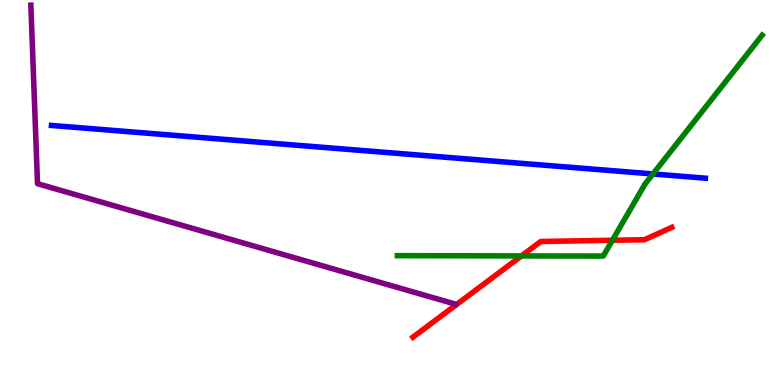[{'lines': ['blue', 'red'], 'intersections': []}, {'lines': ['green', 'red'], 'intersections': [{'x': 6.73, 'y': 3.35}, {'x': 7.9, 'y': 3.76}]}, {'lines': ['purple', 'red'], 'intersections': []}, {'lines': ['blue', 'green'], 'intersections': [{'x': 8.43, 'y': 5.48}]}, {'lines': ['blue', 'purple'], 'intersections': []}, {'lines': ['green', 'purple'], 'intersections': []}]